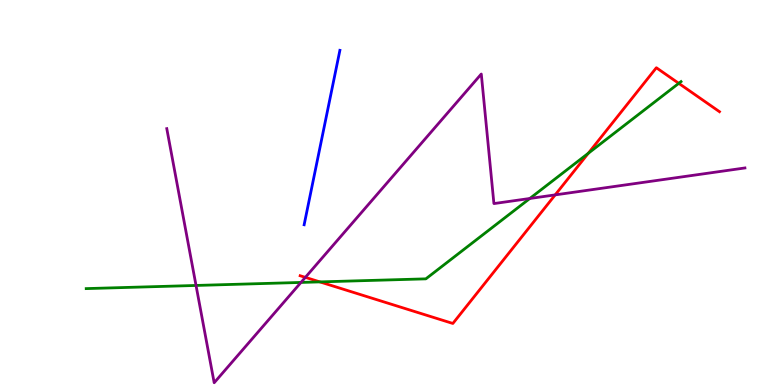[{'lines': ['blue', 'red'], 'intersections': []}, {'lines': ['green', 'red'], 'intersections': [{'x': 4.13, 'y': 2.68}, {'x': 7.59, 'y': 6.02}, {'x': 8.76, 'y': 7.84}]}, {'lines': ['purple', 'red'], 'intersections': [{'x': 3.94, 'y': 2.8}, {'x': 7.16, 'y': 4.94}]}, {'lines': ['blue', 'green'], 'intersections': []}, {'lines': ['blue', 'purple'], 'intersections': []}, {'lines': ['green', 'purple'], 'intersections': [{'x': 2.53, 'y': 2.59}, {'x': 3.88, 'y': 2.66}, {'x': 6.84, 'y': 4.84}]}]